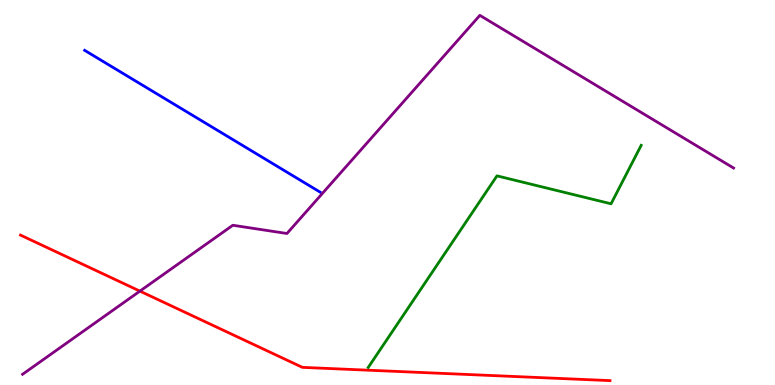[{'lines': ['blue', 'red'], 'intersections': []}, {'lines': ['green', 'red'], 'intersections': []}, {'lines': ['purple', 'red'], 'intersections': [{'x': 1.81, 'y': 2.44}]}, {'lines': ['blue', 'green'], 'intersections': []}, {'lines': ['blue', 'purple'], 'intersections': []}, {'lines': ['green', 'purple'], 'intersections': []}]